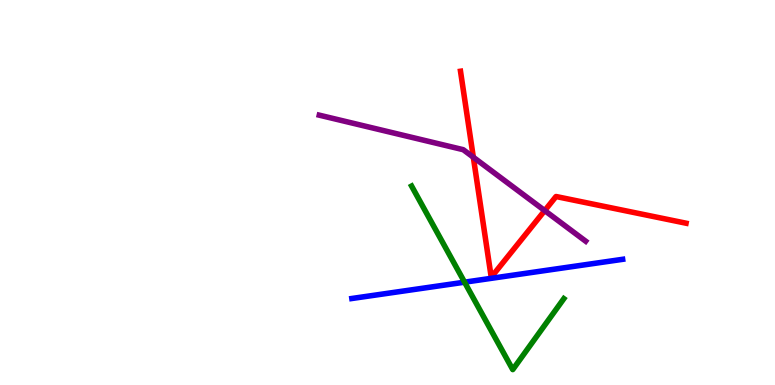[{'lines': ['blue', 'red'], 'intersections': []}, {'lines': ['green', 'red'], 'intersections': []}, {'lines': ['purple', 'red'], 'intersections': [{'x': 6.11, 'y': 5.92}, {'x': 7.03, 'y': 4.53}]}, {'lines': ['blue', 'green'], 'intersections': [{'x': 5.99, 'y': 2.67}]}, {'lines': ['blue', 'purple'], 'intersections': []}, {'lines': ['green', 'purple'], 'intersections': []}]